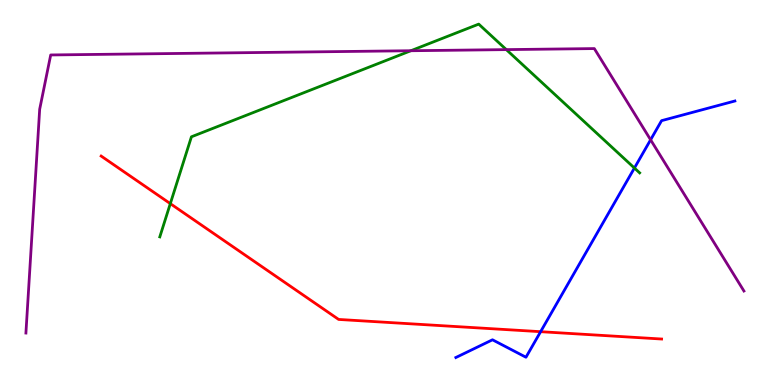[{'lines': ['blue', 'red'], 'intersections': [{'x': 6.98, 'y': 1.38}]}, {'lines': ['green', 'red'], 'intersections': [{'x': 2.2, 'y': 4.71}]}, {'lines': ['purple', 'red'], 'intersections': []}, {'lines': ['blue', 'green'], 'intersections': [{'x': 8.19, 'y': 5.64}]}, {'lines': ['blue', 'purple'], 'intersections': [{'x': 8.39, 'y': 6.37}]}, {'lines': ['green', 'purple'], 'intersections': [{'x': 5.3, 'y': 8.68}, {'x': 6.53, 'y': 8.71}]}]